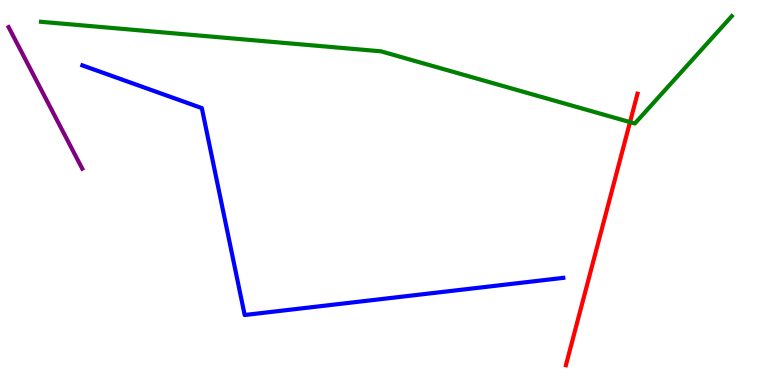[{'lines': ['blue', 'red'], 'intersections': []}, {'lines': ['green', 'red'], 'intersections': [{'x': 8.13, 'y': 6.83}]}, {'lines': ['purple', 'red'], 'intersections': []}, {'lines': ['blue', 'green'], 'intersections': []}, {'lines': ['blue', 'purple'], 'intersections': []}, {'lines': ['green', 'purple'], 'intersections': []}]